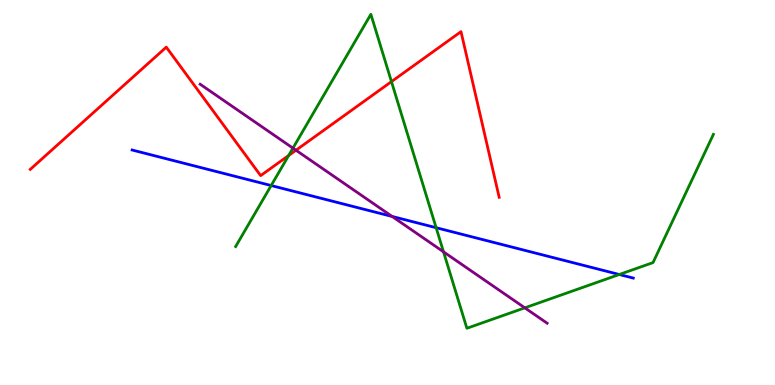[{'lines': ['blue', 'red'], 'intersections': []}, {'lines': ['green', 'red'], 'intersections': [{'x': 3.72, 'y': 5.96}, {'x': 5.05, 'y': 7.88}]}, {'lines': ['purple', 'red'], 'intersections': [{'x': 3.82, 'y': 6.1}]}, {'lines': ['blue', 'green'], 'intersections': [{'x': 3.5, 'y': 5.18}, {'x': 5.63, 'y': 4.09}, {'x': 7.99, 'y': 2.87}]}, {'lines': ['blue', 'purple'], 'intersections': [{'x': 5.06, 'y': 4.38}]}, {'lines': ['green', 'purple'], 'intersections': [{'x': 3.78, 'y': 6.15}, {'x': 5.72, 'y': 3.46}, {'x': 6.77, 'y': 2.0}]}]